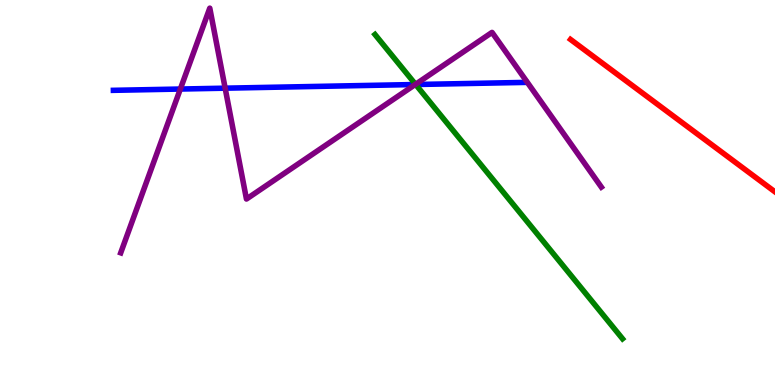[{'lines': ['blue', 'red'], 'intersections': []}, {'lines': ['green', 'red'], 'intersections': []}, {'lines': ['purple', 'red'], 'intersections': []}, {'lines': ['blue', 'green'], 'intersections': [{'x': 5.36, 'y': 7.8}]}, {'lines': ['blue', 'purple'], 'intersections': [{'x': 2.33, 'y': 7.69}, {'x': 2.91, 'y': 7.71}, {'x': 5.36, 'y': 7.8}]}, {'lines': ['green', 'purple'], 'intersections': [{'x': 5.36, 'y': 7.81}]}]